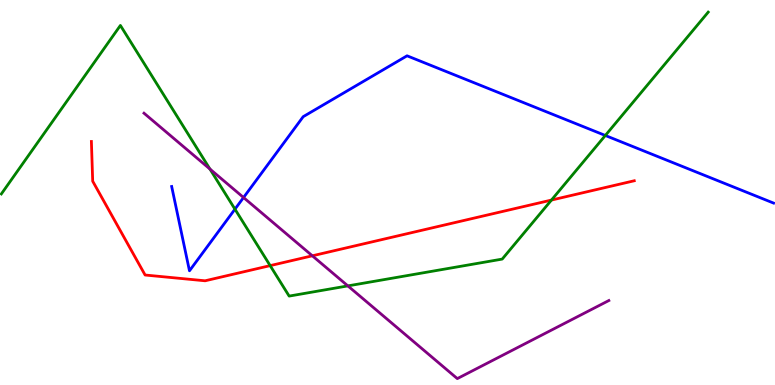[{'lines': ['blue', 'red'], 'intersections': []}, {'lines': ['green', 'red'], 'intersections': [{'x': 3.49, 'y': 3.1}, {'x': 7.12, 'y': 4.8}]}, {'lines': ['purple', 'red'], 'intersections': [{'x': 4.03, 'y': 3.36}]}, {'lines': ['blue', 'green'], 'intersections': [{'x': 3.03, 'y': 4.57}, {'x': 7.81, 'y': 6.48}]}, {'lines': ['blue', 'purple'], 'intersections': [{'x': 3.14, 'y': 4.87}]}, {'lines': ['green', 'purple'], 'intersections': [{'x': 2.71, 'y': 5.61}, {'x': 4.49, 'y': 2.57}]}]